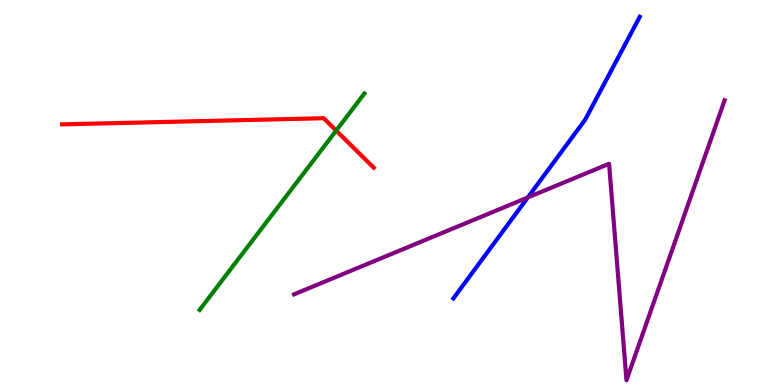[{'lines': ['blue', 'red'], 'intersections': []}, {'lines': ['green', 'red'], 'intersections': [{'x': 4.34, 'y': 6.61}]}, {'lines': ['purple', 'red'], 'intersections': []}, {'lines': ['blue', 'green'], 'intersections': []}, {'lines': ['blue', 'purple'], 'intersections': [{'x': 6.81, 'y': 4.87}]}, {'lines': ['green', 'purple'], 'intersections': []}]